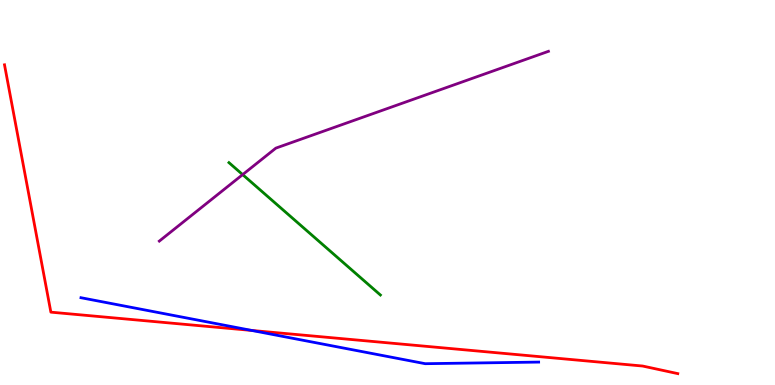[{'lines': ['blue', 'red'], 'intersections': [{'x': 3.25, 'y': 1.42}]}, {'lines': ['green', 'red'], 'intersections': []}, {'lines': ['purple', 'red'], 'intersections': []}, {'lines': ['blue', 'green'], 'intersections': []}, {'lines': ['blue', 'purple'], 'intersections': []}, {'lines': ['green', 'purple'], 'intersections': [{'x': 3.13, 'y': 5.46}]}]